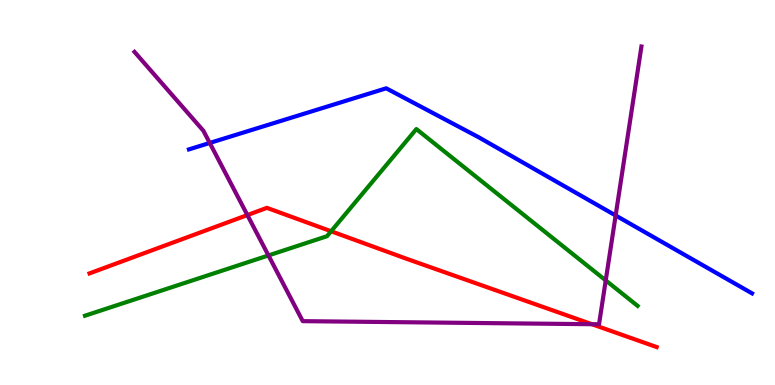[{'lines': ['blue', 'red'], 'intersections': []}, {'lines': ['green', 'red'], 'intersections': [{'x': 4.27, 'y': 3.99}]}, {'lines': ['purple', 'red'], 'intersections': [{'x': 3.19, 'y': 4.41}, {'x': 7.64, 'y': 1.58}]}, {'lines': ['blue', 'green'], 'intersections': []}, {'lines': ['blue', 'purple'], 'intersections': [{'x': 2.71, 'y': 6.29}, {'x': 7.94, 'y': 4.4}]}, {'lines': ['green', 'purple'], 'intersections': [{'x': 3.46, 'y': 3.37}, {'x': 7.82, 'y': 2.72}]}]